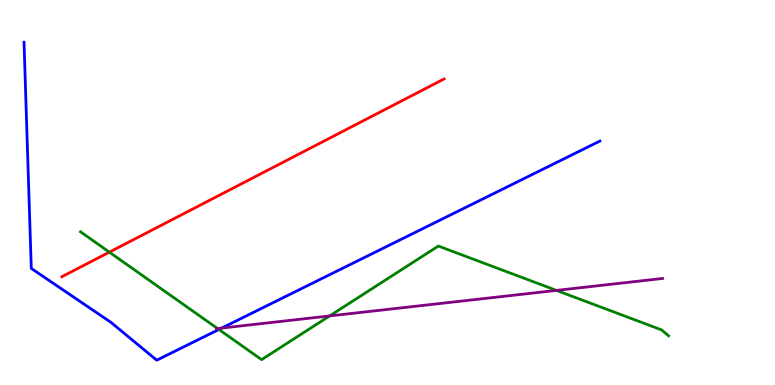[{'lines': ['blue', 'red'], 'intersections': []}, {'lines': ['green', 'red'], 'intersections': [{'x': 1.41, 'y': 3.45}]}, {'lines': ['purple', 'red'], 'intersections': []}, {'lines': ['blue', 'green'], 'intersections': [{'x': 2.82, 'y': 1.44}]}, {'lines': ['blue', 'purple'], 'intersections': [{'x': 2.86, 'y': 1.48}]}, {'lines': ['green', 'purple'], 'intersections': [{'x': 2.81, 'y': 1.47}, {'x': 4.25, 'y': 1.79}, {'x': 7.18, 'y': 2.46}]}]